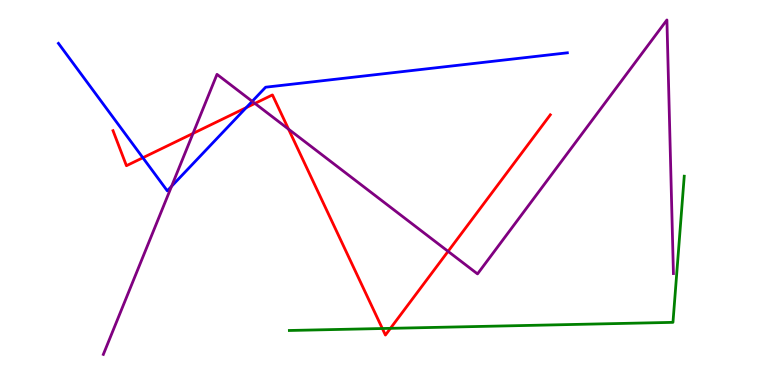[{'lines': ['blue', 'red'], 'intersections': [{'x': 1.84, 'y': 5.9}, {'x': 3.18, 'y': 7.2}]}, {'lines': ['green', 'red'], 'intersections': [{'x': 4.93, 'y': 1.47}, {'x': 5.04, 'y': 1.47}]}, {'lines': ['purple', 'red'], 'intersections': [{'x': 2.49, 'y': 6.53}, {'x': 3.29, 'y': 7.31}, {'x': 3.72, 'y': 6.65}, {'x': 5.78, 'y': 3.47}]}, {'lines': ['blue', 'green'], 'intersections': []}, {'lines': ['blue', 'purple'], 'intersections': [{'x': 2.21, 'y': 5.16}, {'x': 3.25, 'y': 7.37}]}, {'lines': ['green', 'purple'], 'intersections': []}]